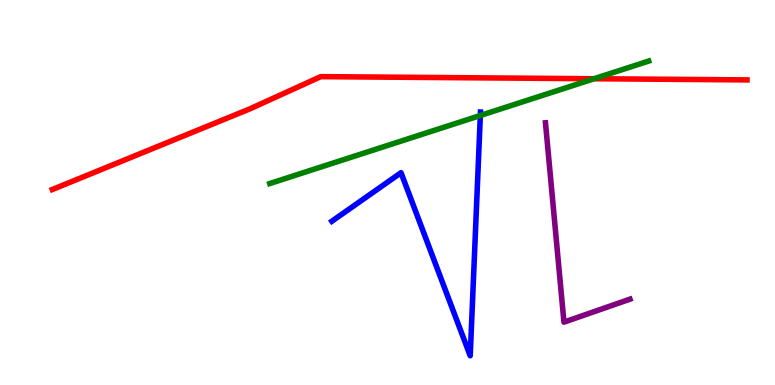[{'lines': ['blue', 'red'], 'intersections': []}, {'lines': ['green', 'red'], 'intersections': [{'x': 7.67, 'y': 7.96}]}, {'lines': ['purple', 'red'], 'intersections': []}, {'lines': ['blue', 'green'], 'intersections': [{'x': 6.2, 'y': 7.0}]}, {'lines': ['blue', 'purple'], 'intersections': []}, {'lines': ['green', 'purple'], 'intersections': []}]